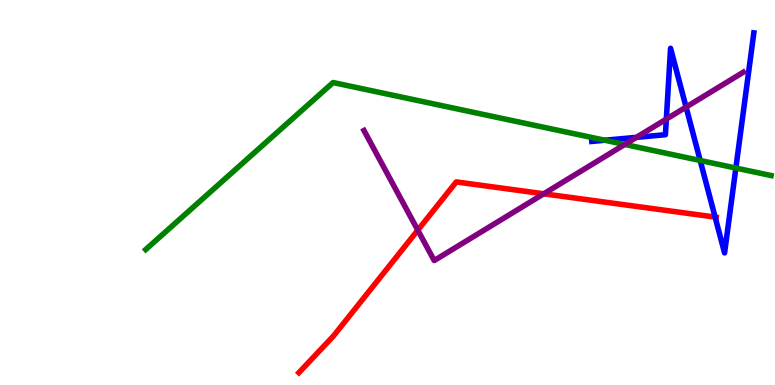[{'lines': ['blue', 'red'], 'intersections': [{'x': 9.23, 'y': 4.36}]}, {'lines': ['green', 'red'], 'intersections': []}, {'lines': ['purple', 'red'], 'intersections': [{'x': 5.39, 'y': 4.02}, {'x': 7.02, 'y': 4.97}]}, {'lines': ['blue', 'green'], 'intersections': [{'x': 7.8, 'y': 6.36}, {'x': 9.03, 'y': 5.83}, {'x': 9.49, 'y': 5.63}]}, {'lines': ['blue', 'purple'], 'intersections': [{'x': 8.21, 'y': 6.43}, {'x': 8.6, 'y': 6.91}, {'x': 8.85, 'y': 7.22}]}, {'lines': ['green', 'purple'], 'intersections': [{'x': 8.06, 'y': 6.25}]}]